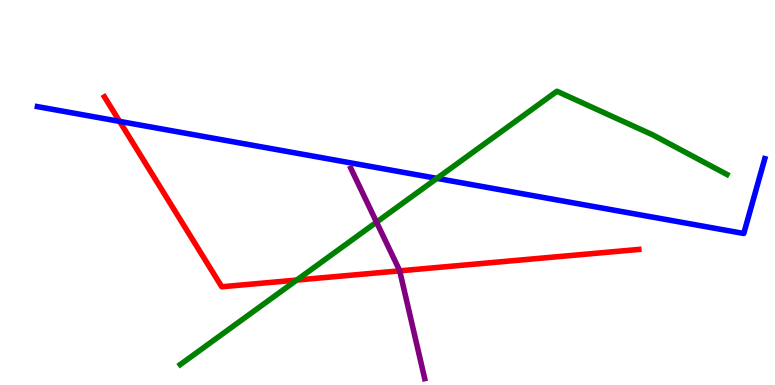[{'lines': ['blue', 'red'], 'intersections': [{'x': 1.54, 'y': 6.85}]}, {'lines': ['green', 'red'], 'intersections': [{'x': 3.83, 'y': 2.73}]}, {'lines': ['purple', 'red'], 'intersections': [{'x': 5.16, 'y': 2.96}]}, {'lines': ['blue', 'green'], 'intersections': [{'x': 5.64, 'y': 5.37}]}, {'lines': ['blue', 'purple'], 'intersections': []}, {'lines': ['green', 'purple'], 'intersections': [{'x': 4.86, 'y': 4.23}]}]